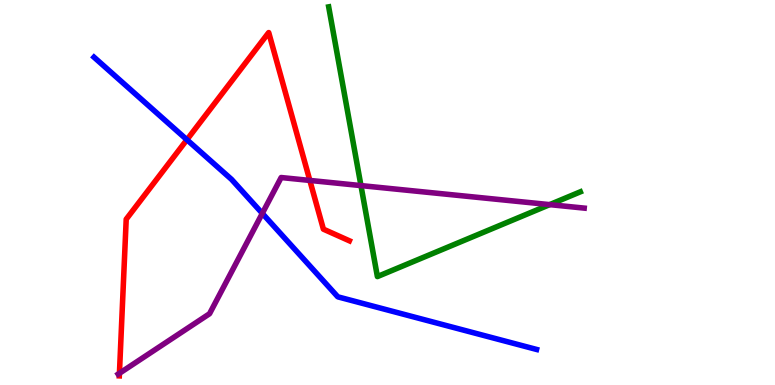[{'lines': ['blue', 'red'], 'intersections': [{'x': 2.41, 'y': 6.37}]}, {'lines': ['green', 'red'], 'intersections': []}, {'lines': ['purple', 'red'], 'intersections': [{'x': 1.54, 'y': 0.304}, {'x': 4.0, 'y': 5.31}]}, {'lines': ['blue', 'green'], 'intersections': []}, {'lines': ['blue', 'purple'], 'intersections': [{'x': 3.38, 'y': 4.46}]}, {'lines': ['green', 'purple'], 'intersections': [{'x': 4.66, 'y': 5.18}, {'x': 7.09, 'y': 4.68}]}]